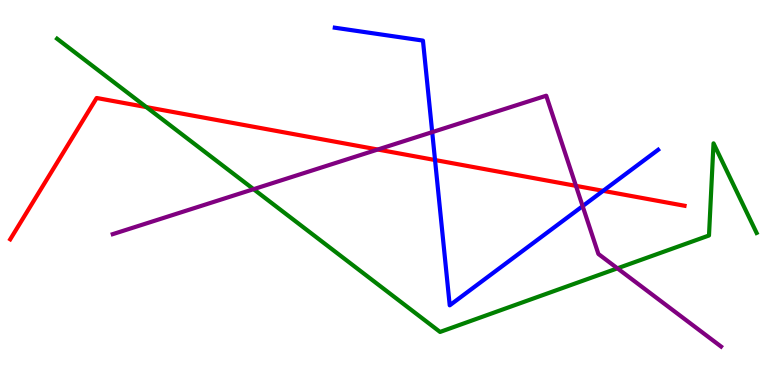[{'lines': ['blue', 'red'], 'intersections': [{'x': 5.61, 'y': 5.84}, {'x': 7.78, 'y': 5.04}]}, {'lines': ['green', 'red'], 'intersections': [{'x': 1.89, 'y': 7.22}]}, {'lines': ['purple', 'red'], 'intersections': [{'x': 4.87, 'y': 6.12}, {'x': 7.43, 'y': 5.17}]}, {'lines': ['blue', 'green'], 'intersections': []}, {'lines': ['blue', 'purple'], 'intersections': [{'x': 5.58, 'y': 6.57}, {'x': 7.52, 'y': 4.65}]}, {'lines': ['green', 'purple'], 'intersections': [{'x': 3.27, 'y': 5.09}, {'x': 7.97, 'y': 3.03}]}]